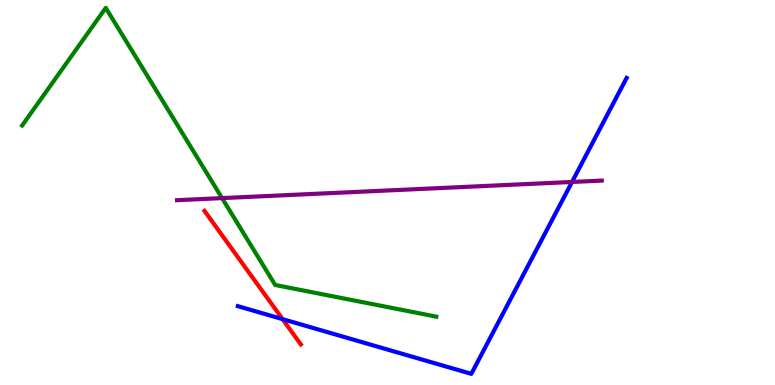[{'lines': ['blue', 'red'], 'intersections': [{'x': 3.65, 'y': 1.71}]}, {'lines': ['green', 'red'], 'intersections': []}, {'lines': ['purple', 'red'], 'intersections': []}, {'lines': ['blue', 'green'], 'intersections': []}, {'lines': ['blue', 'purple'], 'intersections': [{'x': 7.38, 'y': 5.27}]}, {'lines': ['green', 'purple'], 'intersections': [{'x': 2.87, 'y': 4.85}]}]